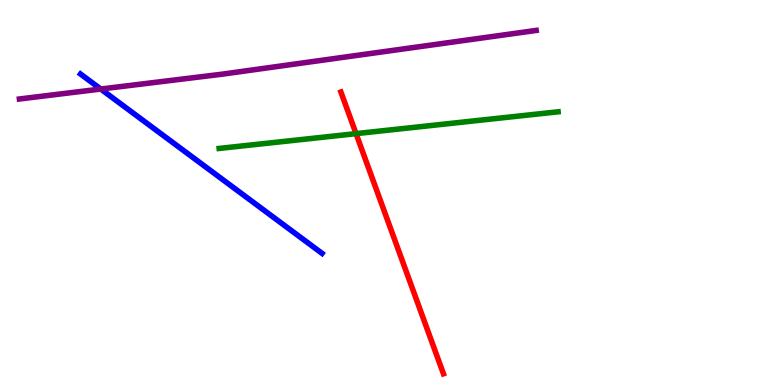[{'lines': ['blue', 'red'], 'intersections': []}, {'lines': ['green', 'red'], 'intersections': [{'x': 4.59, 'y': 6.53}]}, {'lines': ['purple', 'red'], 'intersections': []}, {'lines': ['blue', 'green'], 'intersections': []}, {'lines': ['blue', 'purple'], 'intersections': [{'x': 1.3, 'y': 7.69}]}, {'lines': ['green', 'purple'], 'intersections': []}]